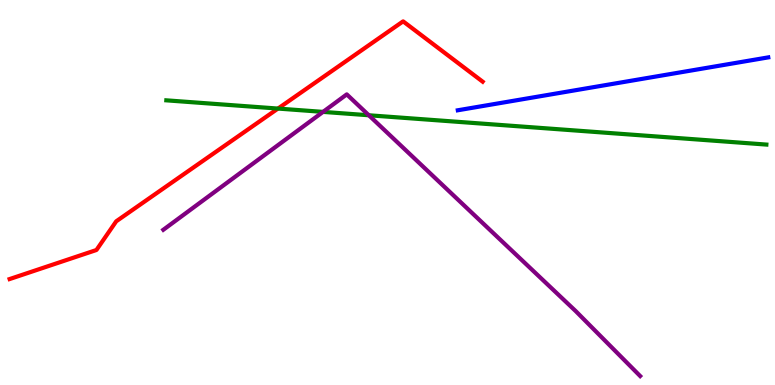[{'lines': ['blue', 'red'], 'intersections': []}, {'lines': ['green', 'red'], 'intersections': [{'x': 3.59, 'y': 7.18}]}, {'lines': ['purple', 'red'], 'intersections': []}, {'lines': ['blue', 'green'], 'intersections': []}, {'lines': ['blue', 'purple'], 'intersections': []}, {'lines': ['green', 'purple'], 'intersections': [{'x': 4.17, 'y': 7.09}, {'x': 4.76, 'y': 7.01}]}]